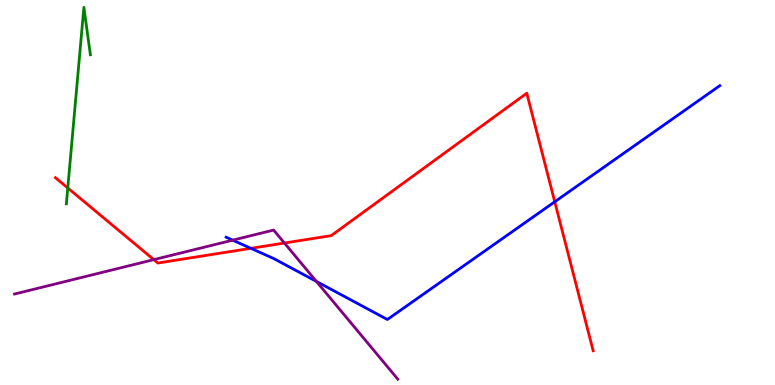[{'lines': ['blue', 'red'], 'intersections': [{'x': 3.24, 'y': 3.55}, {'x': 7.16, 'y': 4.76}]}, {'lines': ['green', 'red'], 'intersections': [{'x': 0.875, 'y': 5.12}]}, {'lines': ['purple', 'red'], 'intersections': [{'x': 1.98, 'y': 3.26}, {'x': 3.67, 'y': 3.69}]}, {'lines': ['blue', 'green'], 'intersections': []}, {'lines': ['blue', 'purple'], 'intersections': [{'x': 3.0, 'y': 3.76}, {'x': 4.08, 'y': 2.69}]}, {'lines': ['green', 'purple'], 'intersections': []}]